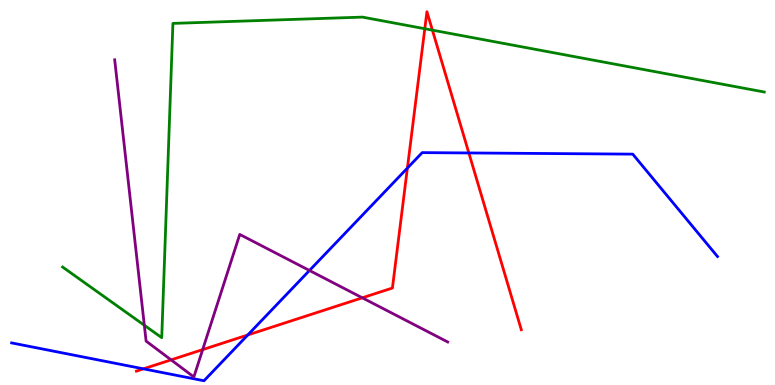[{'lines': ['blue', 'red'], 'intersections': [{'x': 1.85, 'y': 0.42}, {'x': 3.2, 'y': 1.3}, {'x': 5.26, 'y': 5.63}, {'x': 6.05, 'y': 6.03}]}, {'lines': ['green', 'red'], 'intersections': [{'x': 5.48, 'y': 9.25}, {'x': 5.58, 'y': 9.22}]}, {'lines': ['purple', 'red'], 'intersections': [{'x': 2.21, 'y': 0.653}, {'x': 2.62, 'y': 0.919}, {'x': 4.67, 'y': 2.26}]}, {'lines': ['blue', 'green'], 'intersections': []}, {'lines': ['blue', 'purple'], 'intersections': [{'x': 3.99, 'y': 2.97}]}, {'lines': ['green', 'purple'], 'intersections': [{'x': 1.86, 'y': 1.55}]}]